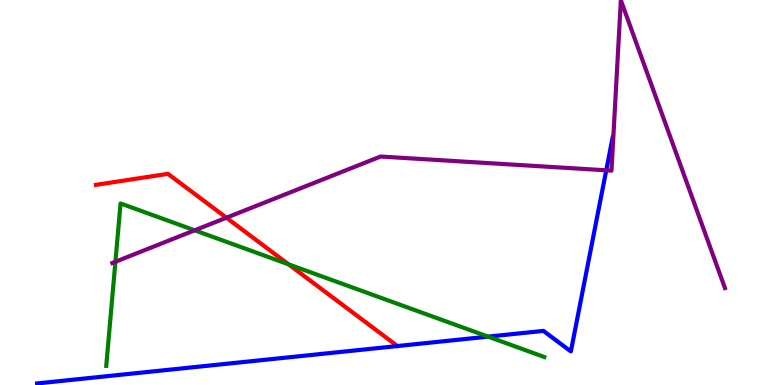[{'lines': ['blue', 'red'], 'intersections': []}, {'lines': ['green', 'red'], 'intersections': [{'x': 3.72, 'y': 3.13}]}, {'lines': ['purple', 'red'], 'intersections': [{'x': 2.92, 'y': 4.35}]}, {'lines': ['blue', 'green'], 'intersections': [{'x': 6.3, 'y': 1.26}]}, {'lines': ['blue', 'purple'], 'intersections': [{'x': 7.82, 'y': 5.58}]}, {'lines': ['green', 'purple'], 'intersections': [{'x': 1.49, 'y': 3.2}, {'x': 2.51, 'y': 4.02}]}]